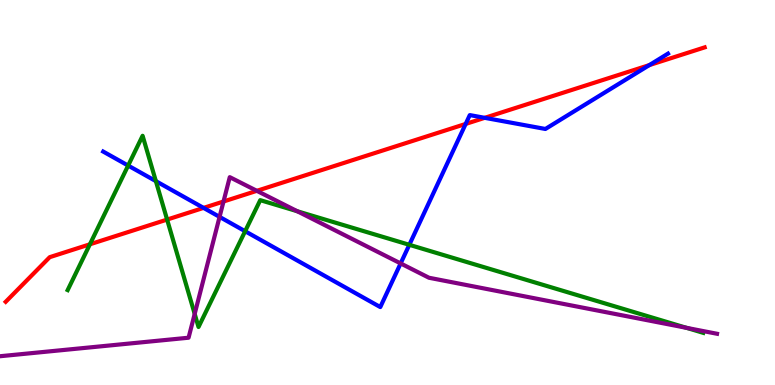[{'lines': ['blue', 'red'], 'intersections': [{'x': 2.63, 'y': 4.6}, {'x': 6.01, 'y': 6.78}, {'x': 6.25, 'y': 6.94}, {'x': 8.38, 'y': 8.31}]}, {'lines': ['green', 'red'], 'intersections': [{'x': 1.16, 'y': 3.65}, {'x': 2.16, 'y': 4.3}]}, {'lines': ['purple', 'red'], 'intersections': [{'x': 2.88, 'y': 4.77}, {'x': 3.31, 'y': 5.04}]}, {'lines': ['blue', 'green'], 'intersections': [{'x': 1.65, 'y': 5.7}, {'x': 2.01, 'y': 5.3}, {'x': 3.16, 'y': 3.99}, {'x': 5.28, 'y': 3.64}]}, {'lines': ['blue', 'purple'], 'intersections': [{'x': 2.83, 'y': 4.37}, {'x': 5.17, 'y': 3.16}]}, {'lines': ['green', 'purple'], 'intersections': [{'x': 2.51, 'y': 1.85}, {'x': 3.84, 'y': 4.51}, {'x': 8.86, 'y': 1.49}]}]